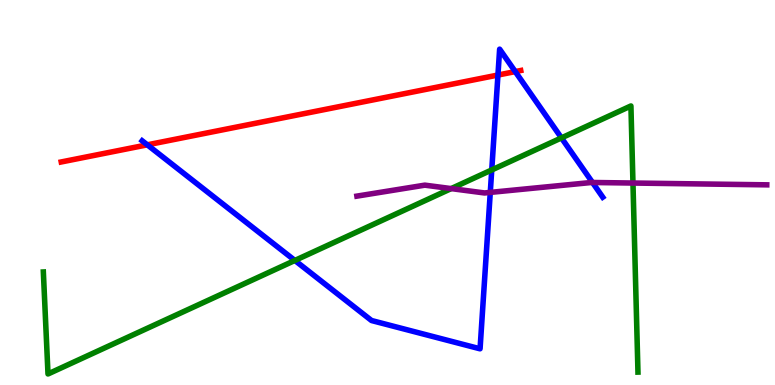[{'lines': ['blue', 'red'], 'intersections': [{'x': 1.9, 'y': 6.24}, {'x': 6.43, 'y': 8.05}, {'x': 6.65, 'y': 8.14}]}, {'lines': ['green', 'red'], 'intersections': []}, {'lines': ['purple', 'red'], 'intersections': []}, {'lines': ['blue', 'green'], 'intersections': [{'x': 3.8, 'y': 3.24}, {'x': 6.35, 'y': 5.59}, {'x': 7.24, 'y': 6.42}]}, {'lines': ['blue', 'purple'], 'intersections': [{'x': 6.33, 'y': 5.0}, {'x': 7.65, 'y': 5.26}]}, {'lines': ['green', 'purple'], 'intersections': [{'x': 5.82, 'y': 5.1}, {'x': 8.17, 'y': 5.25}]}]